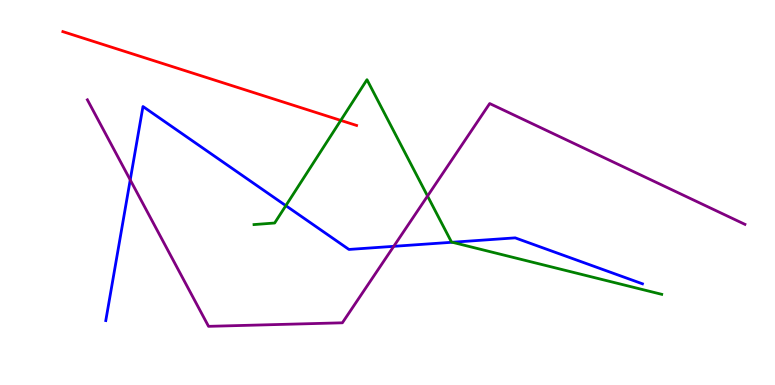[{'lines': ['blue', 'red'], 'intersections': []}, {'lines': ['green', 'red'], 'intersections': [{'x': 4.4, 'y': 6.87}]}, {'lines': ['purple', 'red'], 'intersections': []}, {'lines': ['blue', 'green'], 'intersections': [{'x': 3.69, 'y': 4.66}, {'x': 5.84, 'y': 3.71}]}, {'lines': ['blue', 'purple'], 'intersections': [{'x': 1.68, 'y': 5.33}, {'x': 5.08, 'y': 3.6}]}, {'lines': ['green', 'purple'], 'intersections': [{'x': 5.52, 'y': 4.91}]}]